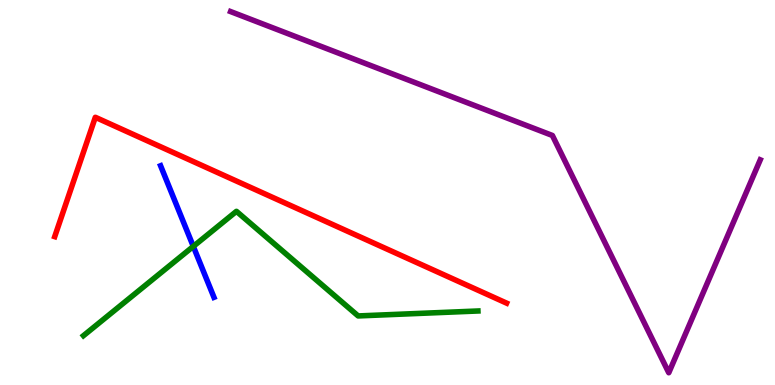[{'lines': ['blue', 'red'], 'intersections': []}, {'lines': ['green', 'red'], 'intersections': []}, {'lines': ['purple', 'red'], 'intersections': []}, {'lines': ['blue', 'green'], 'intersections': [{'x': 2.49, 'y': 3.6}]}, {'lines': ['blue', 'purple'], 'intersections': []}, {'lines': ['green', 'purple'], 'intersections': []}]